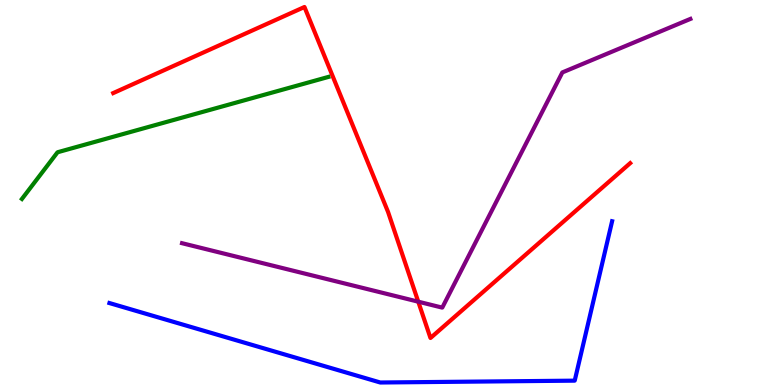[{'lines': ['blue', 'red'], 'intersections': []}, {'lines': ['green', 'red'], 'intersections': []}, {'lines': ['purple', 'red'], 'intersections': [{'x': 5.4, 'y': 2.16}]}, {'lines': ['blue', 'green'], 'intersections': []}, {'lines': ['blue', 'purple'], 'intersections': []}, {'lines': ['green', 'purple'], 'intersections': []}]